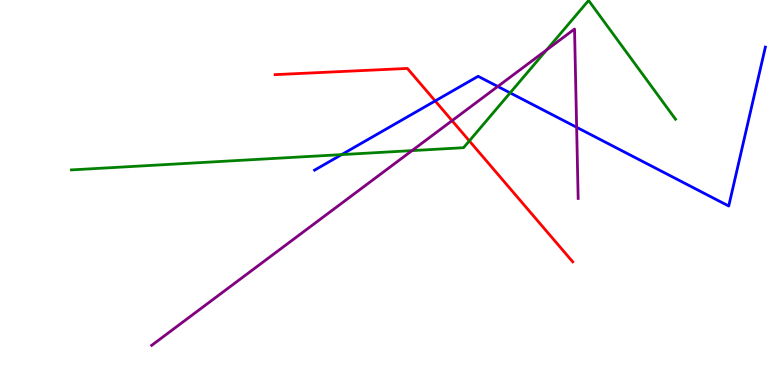[{'lines': ['blue', 'red'], 'intersections': [{'x': 5.62, 'y': 7.38}]}, {'lines': ['green', 'red'], 'intersections': [{'x': 6.06, 'y': 6.34}]}, {'lines': ['purple', 'red'], 'intersections': [{'x': 5.83, 'y': 6.87}]}, {'lines': ['blue', 'green'], 'intersections': [{'x': 4.41, 'y': 5.98}, {'x': 6.58, 'y': 7.59}]}, {'lines': ['blue', 'purple'], 'intersections': [{'x': 6.42, 'y': 7.75}, {'x': 7.44, 'y': 6.69}]}, {'lines': ['green', 'purple'], 'intersections': [{'x': 5.32, 'y': 6.09}, {'x': 7.05, 'y': 8.7}]}]